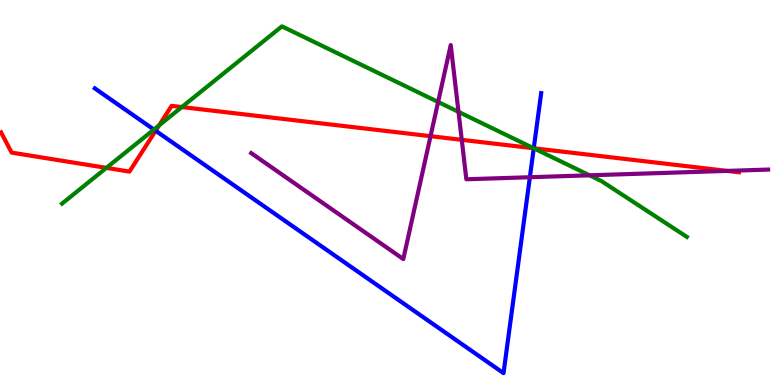[{'lines': ['blue', 'red'], 'intersections': [{'x': 2.01, 'y': 6.6}, {'x': 6.89, 'y': 6.15}]}, {'lines': ['green', 'red'], 'intersections': [{'x': 1.37, 'y': 5.64}, {'x': 2.05, 'y': 6.74}, {'x': 2.35, 'y': 7.22}, {'x': 6.89, 'y': 6.15}]}, {'lines': ['purple', 'red'], 'intersections': [{'x': 5.56, 'y': 6.46}, {'x': 5.96, 'y': 6.37}, {'x': 9.38, 'y': 5.56}]}, {'lines': ['blue', 'green'], 'intersections': [{'x': 1.99, 'y': 6.63}, {'x': 6.89, 'y': 6.15}]}, {'lines': ['blue', 'purple'], 'intersections': [{'x': 6.84, 'y': 5.4}]}, {'lines': ['green', 'purple'], 'intersections': [{'x': 5.65, 'y': 7.35}, {'x': 5.92, 'y': 7.09}, {'x': 7.61, 'y': 5.45}]}]